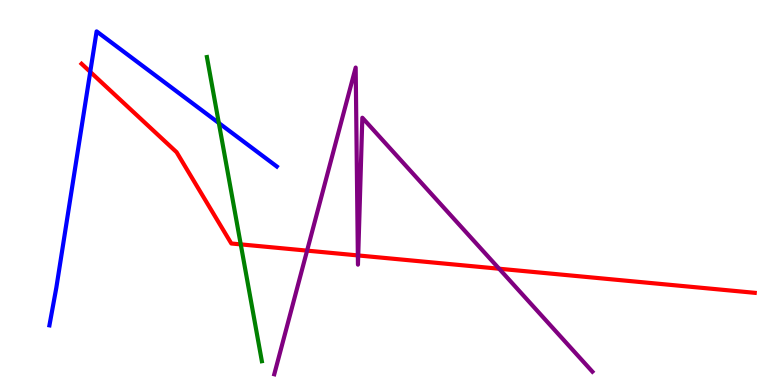[{'lines': ['blue', 'red'], 'intersections': [{'x': 1.16, 'y': 8.13}]}, {'lines': ['green', 'red'], 'intersections': [{'x': 3.11, 'y': 3.65}]}, {'lines': ['purple', 'red'], 'intersections': [{'x': 3.96, 'y': 3.49}, {'x': 4.62, 'y': 3.37}, {'x': 4.62, 'y': 3.36}, {'x': 6.44, 'y': 3.02}]}, {'lines': ['blue', 'green'], 'intersections': [{'x': 2.82, 'y': 6.8}]}, {'lines': ['blue', 'purple'], 'intersections': []}, {'lines': ['green', 'purple'], 'intersections': []}]